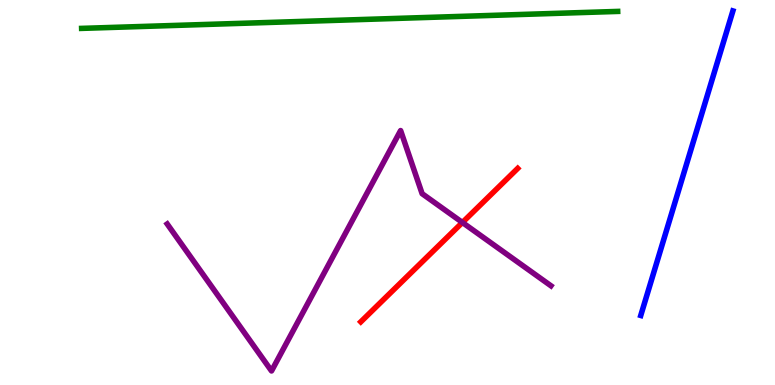[{'lines': ['blue', 'red'], 'intersections': []}, {'lines': ['green', 'red'], 'intersections': []}, {'lines': ['purple', 'red'], 'intersections': [{'x': 5.97, 'y': 4.22}]}, {'lines': ['blue', 'green'], 'intersections': []}, {'lines': ['blue', 'purple'], 'intersections': []}, {'lines': ['green', 'purple'], 'intersections': []}]